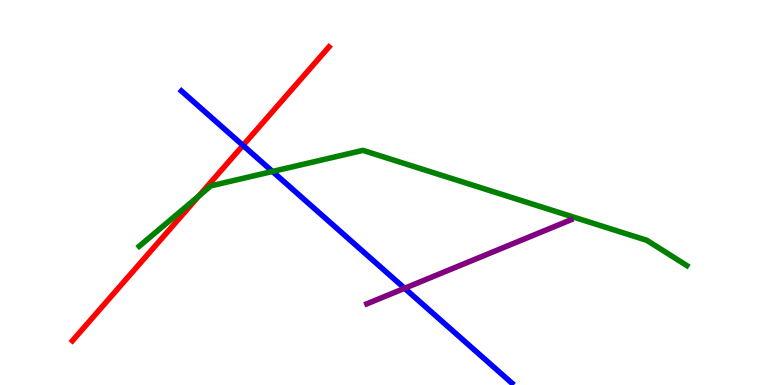[{'lines': ['blue', 'red'], 'intersections': [{'x': 3.14, 'y': 6.22}]}, {'lines': ['green', 'red'], 'intersections': [{'x': 2.57, 'y': 4.91}]}, {'lines': ['purple', 'red'], 'intersections': []}, {'lines': ['blue', 'green'], 'intersections': [{'x': 3.52, 'y': 5.55}]}, {'lines': ['blue', 'purple'], 'intersections': [{'x': 5.22, 'y': 2.51}]}, {'lines': ['green', 'purple'], 'intersections': []}]